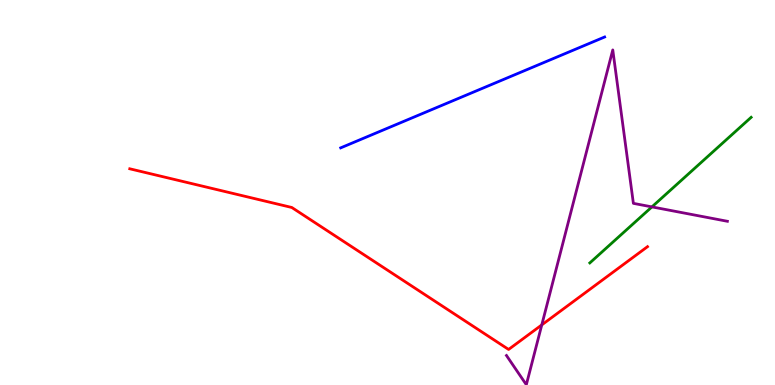[{'lines': ['blue', 'red'], 'intersections': []}, {'lines': ['green', 'red'], 'intersections': []}, {'lines': ['purple', 'red'], 'intersections': [{'x': 6.99, 'y': 1.56}]}, {'lines': ['blue', 'green'], 'intersections': []}, {'lines': ['blue', 'purple'], 'intersections': []}, {'lines': ['green', 'purple'], 'intersections': [{'x': 8.41, 'y': 4.63}]}]